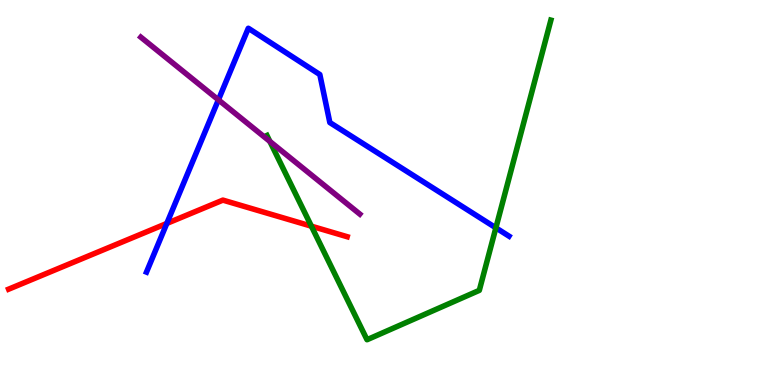[{'lines': ['blue', 'red'], 'intersections': [{'x': 2.15, 'y': 4.2}]}, {'lines': ['green', 'red'], 'intersections': [{'x': 4.02, 'y': 4.13}]}, {'lines': ['purple', 'red'], 'intersections': []}, {'lines': ['blue', 'green'], 'intersections': [{'x': 6.4, 'y': 4.08}]}, {'lines': ['blue', 'purple'], 'intersections': [{'x': 2.82, 'y': 7.41}]}, {'lines': ['green', 'purple'], 'intersections': [{'x': 3.48, 'y': 6.33}]}]